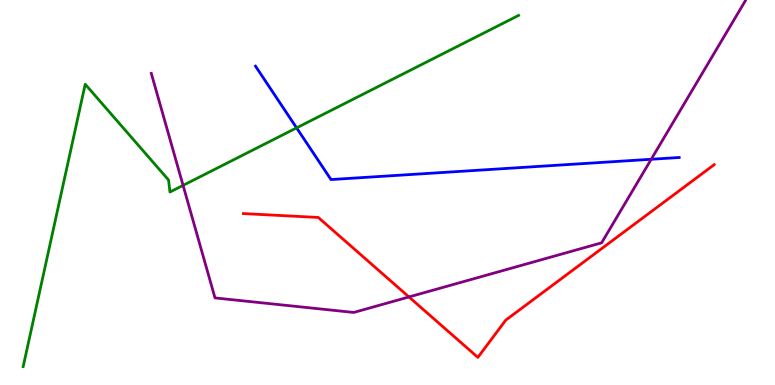[{'lines': ['blue', 'red'], 'intersections': []}, {'lines': ['green', 'red'], 'intersections': []}, {'lines': ['purple', 'red'], 'intersections': [{'x': 5.28, 'y': 2.29}]}, {'lines': ['blue', 'green'], 'intersections': [{'x': 3.83, 'y': 6.68}]}, {'lines': ['blue', 'purple'], 'intersections': [{'x': 8.4, 'y': 5.86}]}, {'lines': ['green', 'purple'], 'intersections': [{'x': 2.36, 'y': 5.18}]}]